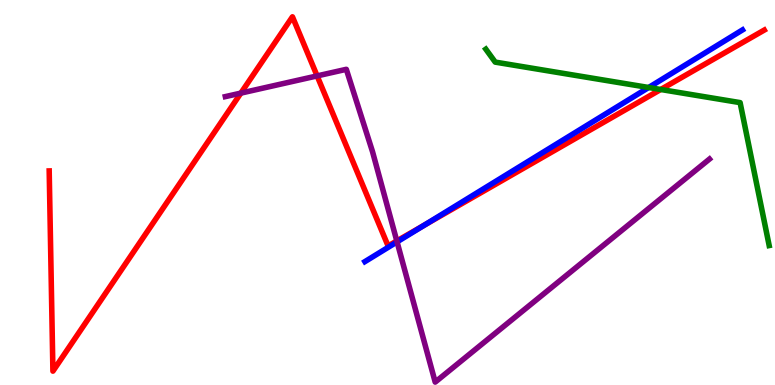[{'lines': ['blue', 'red'], 'intersections': [{'x': 5.48, 'y': 4.15}]}, {'lines': ['green', 'red'], 'intersections': [{'x': 8.53, 'y': 7.68}]}, {'lines': ['purple', 'red'], 'intersections': [{'x': 3.11, 'y': 7.58}, {'x': 4.09, 'y': 8.03}, {'x': 5.12, 'y': 3.74}]}, {'lines': ['blue', 'green'], 'intersections': [{'x': 8.37, 'y': 7.73}]}, {'lines': ['blue', 'purple'], 'intersections': [{'x': 5.12, 'y': 3.72}]}, {'lines': ['green', 'purple'], 'intersections': []}]